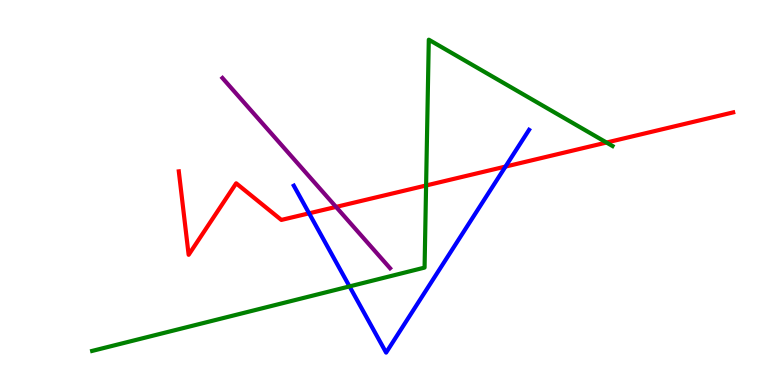[{'lines': ['blue', 'red'], 'intersections': [{'x': 3.99, 'y': 4.46}, {'x': 6.52, 'y': 5.67}]}, {'lines': ['green', 'red'], 'intersections': [{'x': 5.5, 'y': 5.18}, {'x': 7.83, 'y': 6.3}]}, {'lines': ['purple', 'red'], 'intersections': [{'x': 4.34, 'y': 4.63}]}, {'lines': ['blue', 'green'], 'intersections': [{'x': 4.51, 'y': 2.56}]}, {'lines': ['blue', 'purple'], 'intersections': []}, {'lines': ['green', 'purple'], 'intersections': []}]